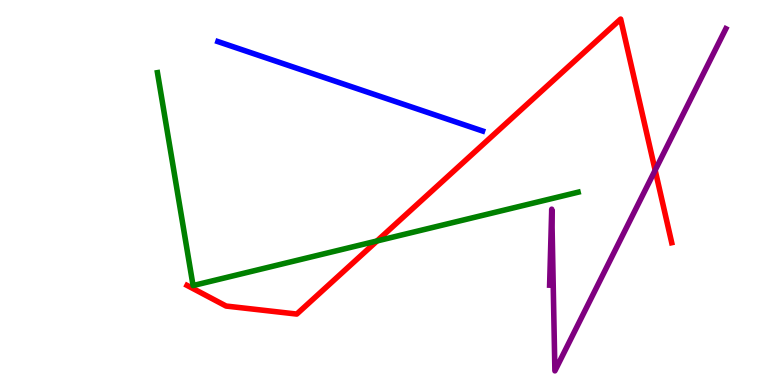[{'lines': ['blue', 'red'], 'intersections': []}, {'lines': ['green', 'red'], 'intersections': [{'x': 4.86, 'y': 3.74}]}, {'lines': ['purple', 'red'], 'intersections': [{'x': 8.45, 'y': 5.58}]}, {'lines': ['blue', 'green'], 'intersections': []}, {'lines': ['blue', 'purple'], 'intersections': []}, {'lines': ['green', 'purple'], 'intersections': []}]